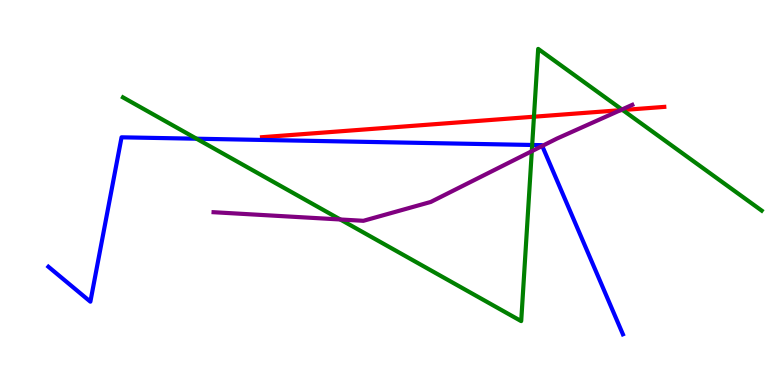[{'lines': ['blue', 'red'], 'intersections': []}, {'lines': ['green', 'red'], 'intersections': [{'x': 6.89, 'y': 6.97}, {'x': 8.03, 'y': 7.14}]}, {'lines': ['purple', 'red'], 'intersections': [{'x': 8.0, 'y': 7.14}]}, {'lines': ['blue', 'green'], 'intersections': [{'x': 2.54, 'y': 6.4}, {'x': 6.87, 'y': 6.23}]}, {'lines': ['blue', 'purple'], 'intersections': [{'x': 7.0, 'y': 6.21}]}, {'lines': ['green', 'purple'], 'intersections': [{'x': 4.39, 'y': 4.3}, {'x': 6.86, 'y': 6.07}, {'x': 8.02, 'y': 7.16}]}]